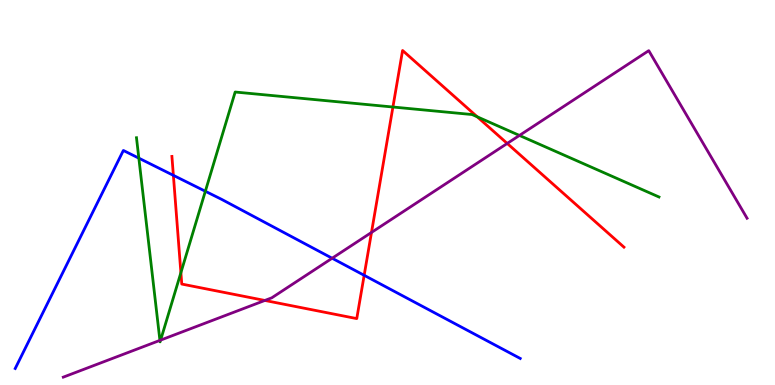[{'lines': ['blue', 'red'], 'intersections': [{'x': 2.24, 'y': 5.45}, {'x': 4.7, 'y': 2.85}]}, {'lines': ['green', 'red'], 'intersections': [{'x': 2.33, 'y': 2.92}, {'x': 5.07, 'y': 7.22}, {'x': 6.16, 'y': 6.97}]}, {'lines': ['purple', 'red'], 'intersections': [{'x': 3.42, 'y': 2.2}, {'x': 4.79, 'y': 3.96}, {'x': 6.54, 'y': 6.27}]}, {'lines': ['blue', 'green'], 'intersections': [{'x': 1.79, 'y': 5.89}, {'x': 2.65, 'y': 5.03}]}, {'lines': ['blue', 'purple'], 'intersections': [{'x': 4.29, 'y': 3.29}]}, {'lines': ['green', 'purple'], 'intersections': [{'x': 2.06, 'y': 1.16}, {'x': 2.07, 'y': 1.17}, {'x': 6.7, 'y': 6.48}]}]